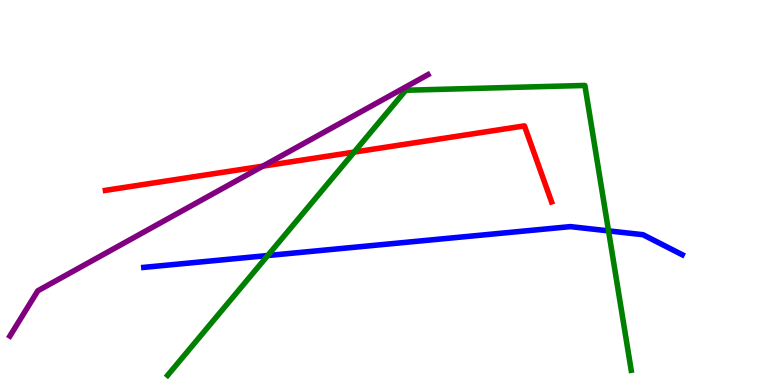[{'lines': ['blue', 'red'], 'intersections': []}, {'lines': ['green', 'red'], 'intersections': [{'x': 4.57, 'y': 6.05}]}, {'lines': ['purple', 'red'], 'intersections': [{'x': 3.39, 'y': 5.68}]}, {'lines': ['blue', 'green'], 'intersections': [{'x': 3.45, 'y': 3.36}, {'x': 7.85, 'y': 4.0}]}, {'lines': ['blue', 'purple'], 'intersections': []}, {'lines': ['green', 'purple'], 'intersections': []}]